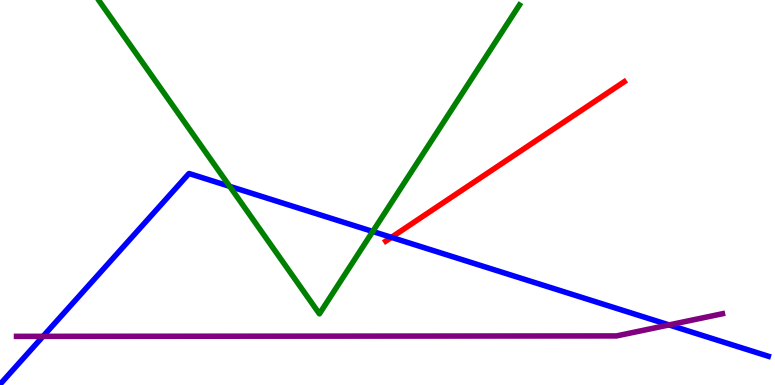[{'lines': ['blue', 'red'], 'intersections': [{'x': 5.05, 'y': 3.83}]}, {'lines': ['green', 'red'], 'intersections': []}, {'lines': ['purple', 'red'], 'intersections': []}, {'lines': ['blue', 'green'], 'intersections': [{'x': 2.96, 'y': 5.16}, {'x': 4.81, 'y': 3.99}]}, {'lines': ['blue', 'purple'], 'intersections': [{'x': 0.555, 'y': 1.26}, {'x': 8.63, 'y': 1.56}]}, {'lines': ['green', 'purple'], 'intersections': []}]